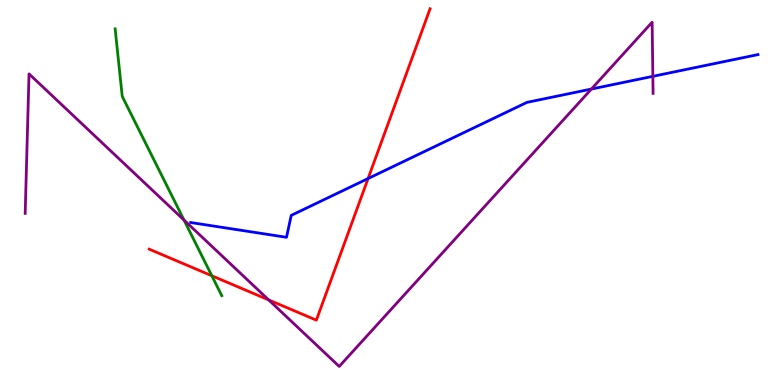[{'lines': ['blue', 'red'], 'intersections': [{'x': 4.75, 'y': 5.36}]}, {'lines': ['green', 'red'], 'intersections': [{'x': 2.73, 'y': 2.84}]}, {'lines': ['purple', 'red'], 'intersections': [{'x': 3.47, 'y': 2.21}]}, {'lines': ['blue', 'green'], 'intersections': []}, {'lines': ['blue', 'purple'], 'intersections': [{'x': 7.63, 'y': 7.69}, {'x': 8.42, 'y': 8.02}]}, {'lines': ['green', 'purple'], 'intersections': [{'x': 2.37, 'y': 4.28}]}]